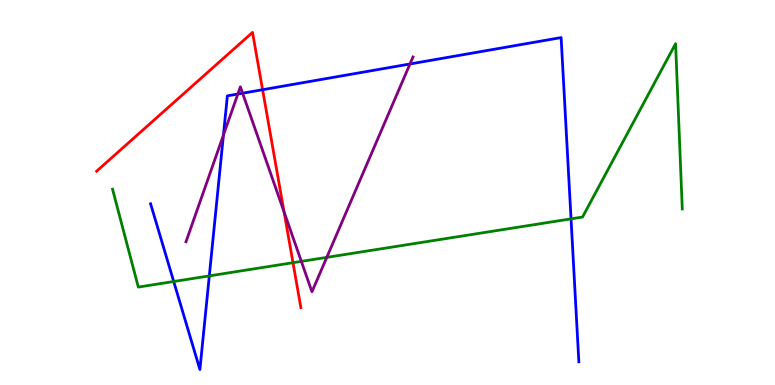[{'lines': ['blue', 'red'], 'intersections': [{'x': 3.39, 'y': 7.67}]}, {'lines': ['green', 'red'], 'intersections': [{'x': 3.78, 'y': 3.18}]}, {'lines': ['purple', 'red'], 'intersections': [{'x': 3.67, 'y': 4.5}]}, {'lines': ['blue', 'green'], 'intersections': [{'x': 2.24, 'y': 2.69}, {'x': 2.7, 'y': 2.83}, {'x': 7.37, 'y': 4.32}]}, {'lines': ['blue', 'purple'], 'intersections': [{'x': 2.88, 'y': 6.49}, {'x': 3.07, 'y': 7.56}, {'x': 3.13, 'y': 7.58}, {'x': 5.29, 'y': 8.34}]}, {'lines': ['green', 'purple'], 'intersections': [{'x': 3.89, 'y': 3.21}, {'x': 4.22, 'y': 3.32}]}]